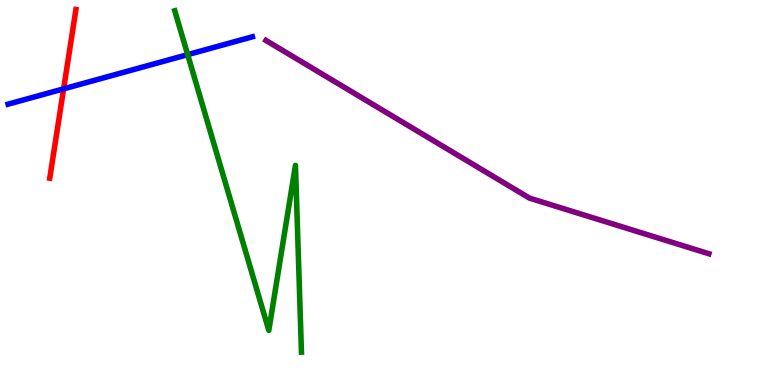[{'lines': ['blue', 'red'], 'intersections': [{'x': 0.821, 'y': 7.69}]}, {'lines': ['green', 'red'], 'intersections': []}, {'lines': ['purple', 'red'], 'intersections': []}, {'lines': ['blue', 'green'], 'intersections': [{'x': 2.42, 'y': 8.58}]}, {'lines': ['blue', 'purple'], 'intersections': []}, {'lines': ['green', 'purple'], 'intersections': []}]